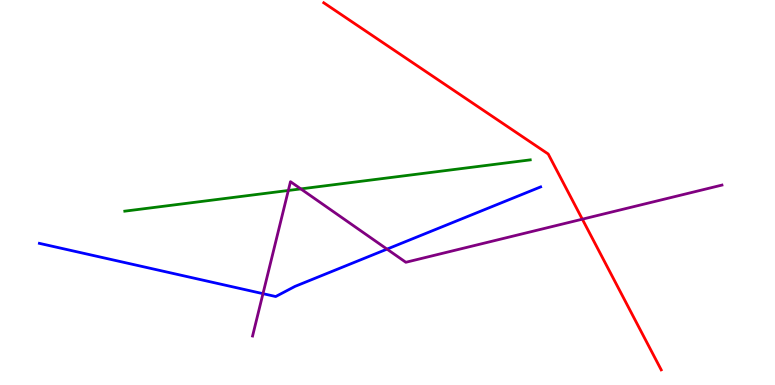[{'lines': ['blue', 'red'], 'intersections': []}, {'lines': ['green', 'red'], 'intersections': []}, {'lines': ['purple', 'red'], 'intersections': [{'x': 7.51, 'y': 4.31}]}, {'lines': ['blue', 'green'], 'intersections': []}, {'lines': ['blue', 'purple'], 'intersections': [{'x': 3.39, 'y': 2.37}, {'x': 4.99, 'y': 3.53}]}, {'lines': ['green', 'purple'], 'intersections': [{'x': 3.72, 'y': 5.05}, {'x': 3.88, 'y': 5.09}]}]